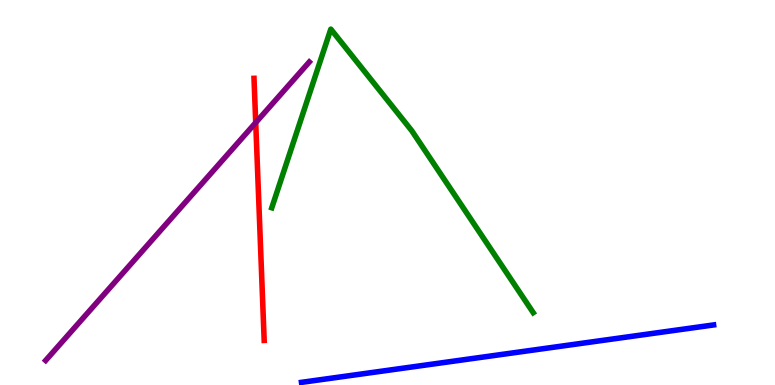[{'lines': ['blue', 'red'], 'intersections': []}, {'lines': ['green', 'red'], 'intersections': []}, {'lines': ['purple', 'red'], 'intersections': [{'x': 3.3, 'y': 6.81}]}, {'lines': ['blue', 'green'], 'intersections': []}, {'lines': ['blue', 'purple'], 'intersections': []}, {'lines': ['green', 'purple'], 'intersections': []}]